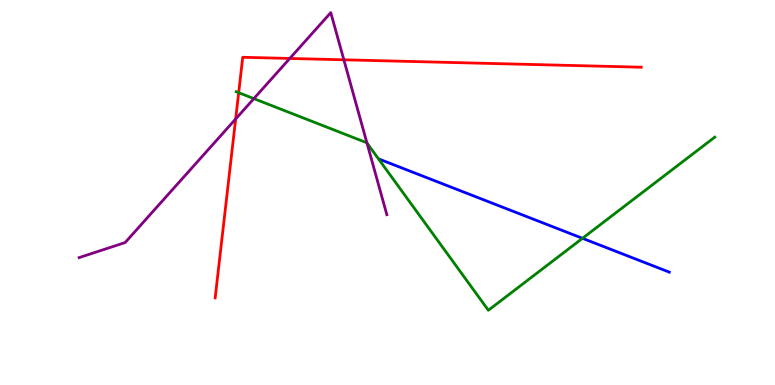[{'lines': ['blue', 'red'], 'intersections': []}, {'lines': ['green', 'red'], 'intersections': [{'x': 3.08, 'y': 7.59}]}, {'lines': ['purple', 'red'], 'intersections': [{'x': 3.04, 'y': 6.91}, {'x': 3.74, 'y': 8.48}, {'x': 4.44, 'y': 8.45}]}, {'lines': ['blue', 'green'], 'intersections': [{'x': 7.52, 'y': 3.81}]}, {'lines': ['blue', 'purple'], 'intersections': []}, {'lines': ['green', 'purple'], 'intersections': [{'x': 3.28, 'y': 7.44}, {'x': 4.73, 'y': 6.29}]}]